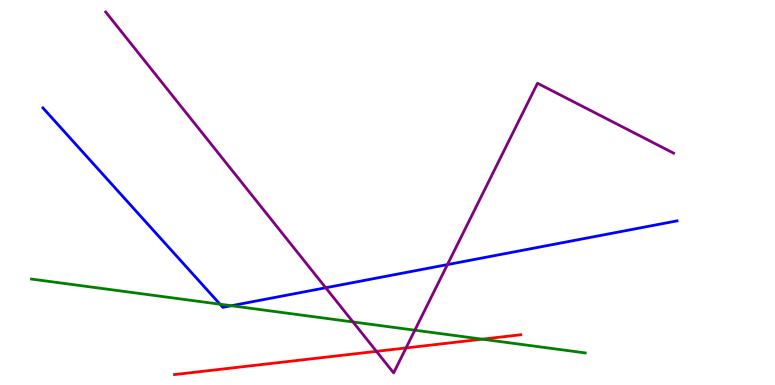[{'lines': ['blue', 'red'], 'intersections': []}, {'lines': ['green', 'red'], 'intersections': [{'x': 6.22, 'y': 1.19}]}, {'lines': ['purple', 'red'], 'intersections': [{'x': 4.86, 'y': 0.874}, {'x': 5.24, 'y': 0.962}]}, {'lines': ['blue', 'green'], 'intersections': [{'x': 2.84, 'y': 2.1}, {'x': 2.99, 'y': 2.06}]}, {'lines': ['blue', 'purple'], 'intersections': [{'x': 4.2, 'y': 2.53}, {'x': 5.77, 'y': 3.13}]}, {'lines': ['green', 'purple'], 'intersections': [{'x': 4.55, 'y': 1.64}, {'x': 5.35, 'y': 1.42}]}]